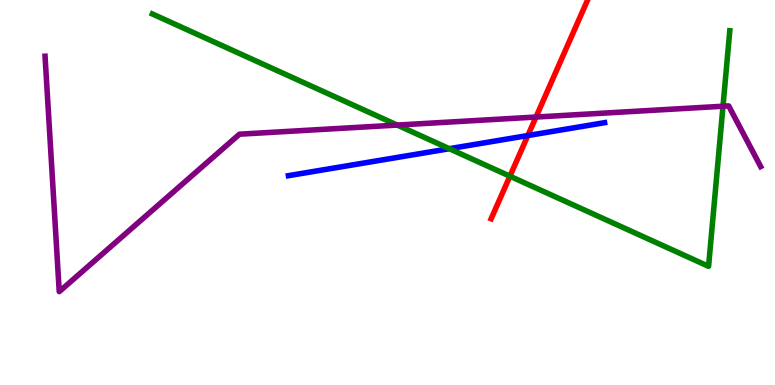[{'lines': ['blue', 'red'], 'intersections': [{'x': 6.81, 'y': 6.48}]}, {'lines': ['green', 'red'], 'intersections': [{'x': 6.58, 'y': 5.42}]}, {'lines': ['purple', 'red'], 'intersections': [{'x': 6.92, 'y': 6.96}]}, {'lines': ['blue', 'green'], 'intersections': [{'x': 5.8, 'y': 6.14}]}, {'lines': ['blue', 'purple'], 'intersections': []}, {'lines': ['green', 'purple'], 'intersections': [{'x': 5.13, 'y': 6.75}, {'x': 9.33, 'y': 7.24}]}]